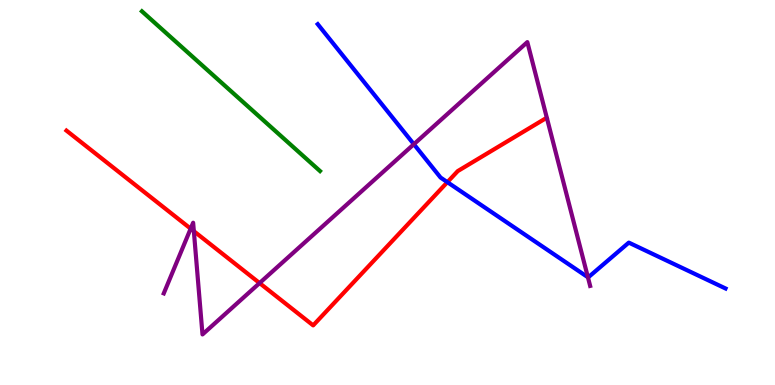[{'lines': ['blue', 'red'], 'intersections': [{'x': 5.77, 'y': 5.27}]}, {'lines': ['green', 'red'], 'intersections': []}, {'lines': ['purple', 'red'], 'intersections': [{'x': 2.46, 'y': 4.06}, {'x': 2.5, 'y': 4.0}, {'x': 3.35, 'y': 2.65}]}, {'lines': ['blue', 'green'], 'intersections': []}, {'lines': ['blue', 'purple'], 'intersections': [{'x': 5.34, 'y': 6.25}, {'x': 7.59, 'y': 2.8}]}, {'lines': ['green', 'purple'], 'intersections': []}]